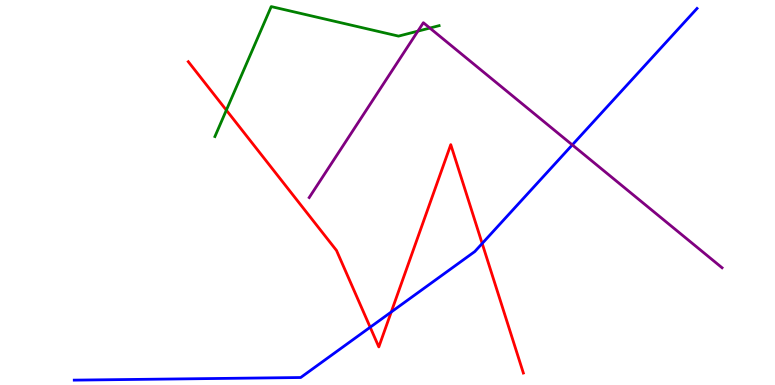[{'lines': ['blue', 'red'], 'intersections': [{'x': 4.78, 'y': 1.5}, {'x': 5.05, 'y': 1.9}, {'x': 6.22, 'y': 3.68}]}, {'lines': ['green', 'red'], 'intersections': [{'x': 2.92, 'y': 7.14}]}, {'lines': ['purple', 'red'], 'intersections': []}, {'lines': ['blue', 'green'], 'intersections': []}, {'lines': ['blue', 'purple'], 'intersections': [{'x': 7.38, 'y': 6.24}]}, {'lines': ['green', 'purple'], 'intersections': [{'x': 5.39, 'y': 9.19}, {'x': 5.55, 'y': 9.27}]}]